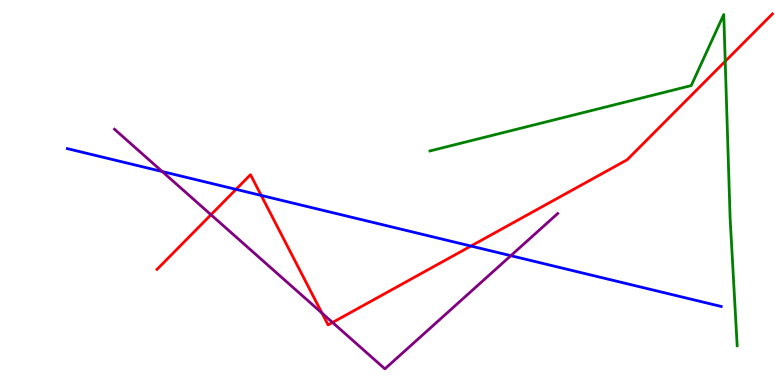[{'lines': ['blue', 'red'], 'intersections': [{'x': 3.05, 'y': 5.08}, {'x': 3.37, 'y': 4.92}, {'x': 6.08, 'y': 3.61}]}, {'lines': ['green', 'red'], 'intersections': [{'x': 9.36, 'y': 8.41}]}, {'lines': ['purple', 'red'], 'intersections': [{'x': 2.72, 'y': 4.42}, {'x': 4.15, 'y': 1.87}, {'x': 4.29, 'y': 1.62}]}, {'lines': ['blue', 'green'], 'intersections': []}, {'lines': ['blue', 'purple'], 'intersections': [{'x': 2.09, 'y': 5.54}, {'x': 6.59, 'y': 3.36}]}, {'lines': ['green', 'purple'], 'intersections': []}]